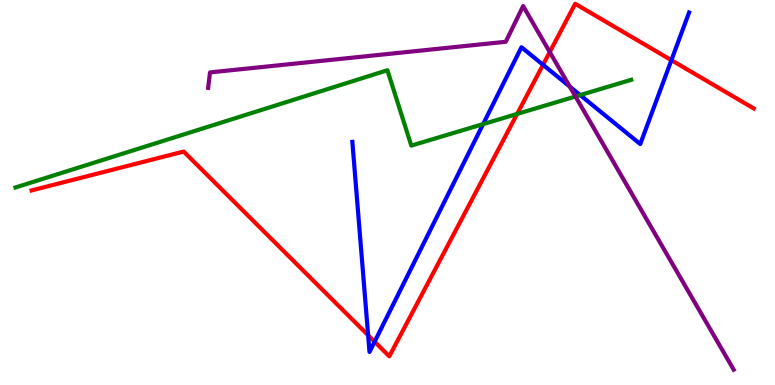[{'lines': ['blue', 'red'], 'intersections': [{'x': 4.75, 'y': 1.29}, {'x': 4.83, 'y': 1.12}, {'x': 7.01, 'y': 8.32}, {'x': 8.66, 'y': 8.44}]}, {'lines': ['green', 'red'], 'intersections': [{'x': 6.67, 'y': 7.04}]}, {'lines': ['purple', 'red'], 'intersections': [{'x': 7.09, 'y': 8.65}]}, {'lines': ['blue', 'green'], 'intersections': [{'x': 6.23, 'y': 6.78}, {'x': 7.49, 'y': 7.53}]}, {'lines': ['blue', 'purple'], 'intersections': [{'x': 7.35, 'y': 7.75}]}, {'lines': ['green', 'purple'], 'intersections': [{'x': 7.43, 'y': 7.49}]}]